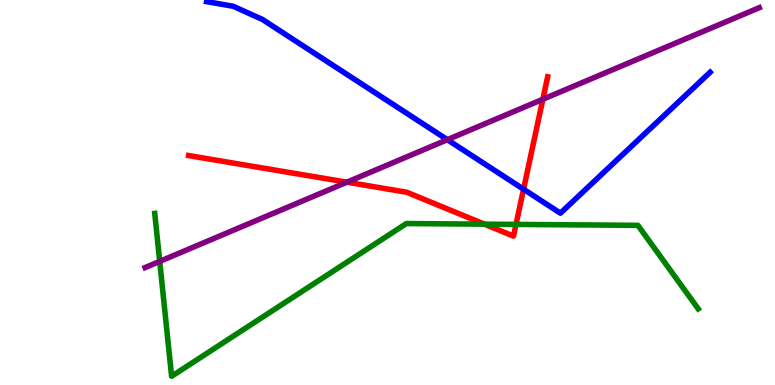[{'lines': ['blue', 'red'], 'intersections': [{'x': 6.76, 'y': 5.09}]}, {'lines': ['green', 'red'], 'intersections': [{'x': 6.25, 'y': 4.18}, {'x': 6.66, 'y': 4.17}]}, {'lines': ['purple', 'red'], 'intersections': [{'x': 4.48, 'y': 5.27}, {'x': 7.0, 'y': 7.42}]}, {'lines': ['blue', 'green'], 'intersections': []}, {'lines': ['blue', 'purple'], 'intersections': [{'x': 5.77, 'y': 6.37}]}, {'lines': ['green', 'purple'], 'intersections': [{'x': 2.06, 'y': 3.21}]}]